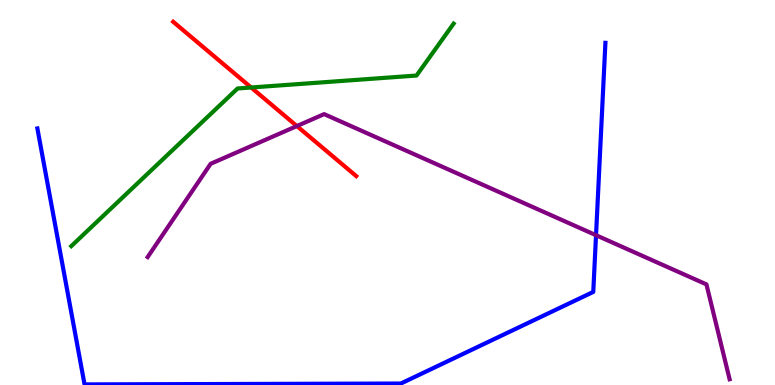[{'lines': ['blue', 'red'], 'intersections': []}, {'lines': ['green', 'red'], 'intersections': [{'x': 3.24, 'y': 7.73}]}, {'lines': ['purple', 'red'], 'intersections': [{'x': 3.83, 'y': 6.73}]}, {'lines': ['blue', 'green'], 'intersections': []}, {'lines': ['blue', 'purple'], 'intersections': [{'x': 7.69, 'y': 3.89}]}, {'lines': ['green', 'purple'], 'intersections': []}]